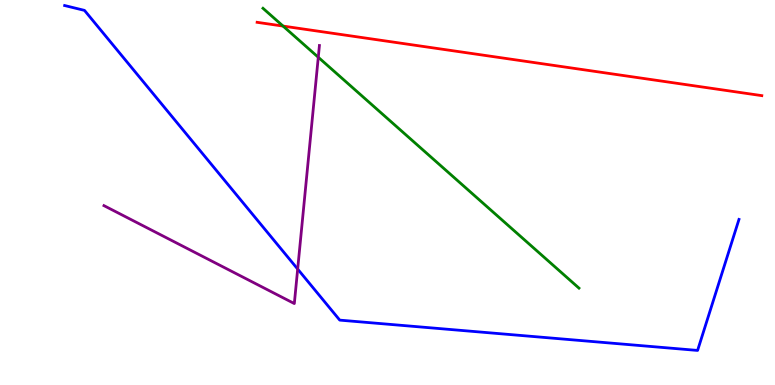[{'lines': ['blue', 'red'], 'intersections': []}, {'lines': ['green', 'red'], 'intersections': [{'x': 3.65, 'y': 9.32}]}, {'lines': ['purple', 'red'], 'intersections': []}, {'lines': ['blue', 'green'], 'intersections': []}, {'lines': ['blue', 'purple'], 'intersections': [{'x': 3.84, 'y': 3.01}]}, {'lines': ['green', 'purple'], 'intersections': [{'x': 4.11, 'y': 8.51}]}]